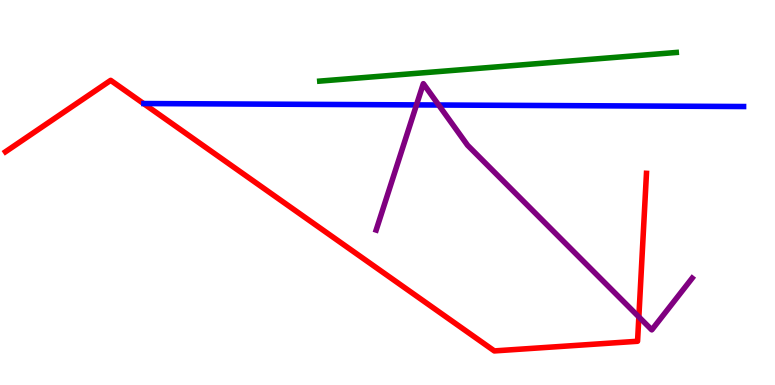[{'lines': ['blue', 'red'], 'intersections': []}, {'lines': ['green', 'red'], 'intersections': []}, {'lines': ['purple', 'red'], 'intersections': [{'x': 8.24, 'y': 1.77}]}, {'lines': ['blue', 'green'], 'intersections': []}, {'lines': ['blue', 'purple'], 'intersections': [{'x': 5.37, 'y': 7.28}, {'x': 5.66, 'y': 7.27}]}, {'lines': ['green', 'purple'], 'intersections': []}]